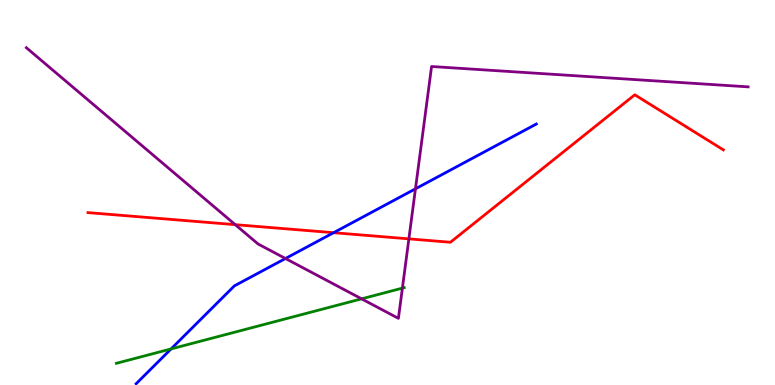[{'lines': ['blue', 'red'], 'intersections': [{'x': 4.3, 'y': 3.96}]}, {'lines': ['green', 'red'], 'intersections': []}, {'lines': ['purple', 'red'], 'intersections': [{'x': 3.04, 'y': 4.16}, {'x': 5.28, 'y': 3.8}]}, {'lines': ['blue', 'green'], 'intersections': [{'x': 2.21, 'y': 0.937}]}, {'lines': ['blue', 'purple'], 'intersections': [{'x': 3.68, 'y': 3.29}, {'x': 5.36, 'y': 5.1}]}, {'lines': ['green', 'purple'], 'intersections': [{'x': 4.67, 'y': 2.24}, {'x': 5.19, 'y': 2.52}]}]